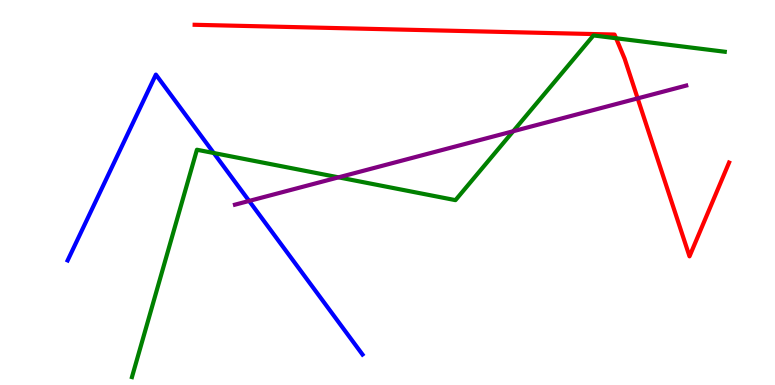[{'lines': ['blue', 'red'], 'intersections': []}, {'lines': ['green', 'red'], 'intersections': [{'x': 7.95, 'y': 9.01}]}, {'lines': ['purple', 'red'], 'intersections': [{'x': 8.23, 'y': 7.44}]}, {'lines': ['blue', 'green'], 'intersections': [{'x': 2.76, 'y': 6.03}]}, {'lines': ['blue', 'purple'], 'intersections': [{'x': 3.21, 'y': 4.78}]}, {'lines': ['green', 'purple'], 'intersections': [{'x': 4.37, 'y': 5.39}, {'x': 6.62, 'y': 6.59}]}]